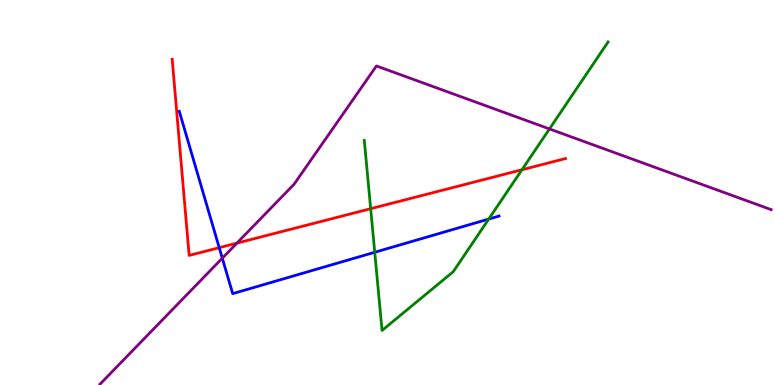[{'lines': ['blue', 'red'], 'intersections': [{'x': 2.83, 'y': 3.57}]}, {'lines': ['green', 'red'], 'intersections': [{'x': 4.78, 'y': 4.58}, {'x': 6.73, 'y': 5.59}]}, {'lines': ['purple', 'red'], 'intersections': [{'x': 3.06, 'y': 3.68}]}, {'lines': ['blue', 'green'], 'intersections': [{'x': 4.84, 'y': 3.45}, {'x': 6.31, 'y': 4.31}]}, {'lines': ['blue', 'purple'], 'intersections': [{'x': 2.87, 'y': 3.29}]}, {'lines': ['green', 'purple'], 'intersections': [{'x': 7.09, 'y': 6.65}]}]